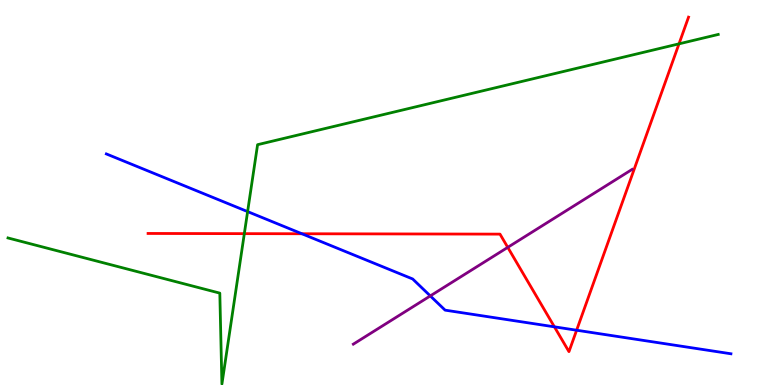[{'lines': ['blue', 'red'], 'intersections': [{'x': 3.9, 'y': 3.93}, {'x': 7.15, 'y': 1.51}, {'x': 7.44, 'y': 1.42}]}, {'lines': ['green', 'red'], 'intersections': [{'x': 3.15, 'y': 3.93}, {'x': 8.76, 'y': 8.86}]}, {'lines': ['purple', 'red'], 'intersections': [{'x': 6.55, 'y': 3.58}]}, {'lines': ['blue', 'green'], 'intersections': [{'x': 3.19, 'y': 4.5}]}, {'lines': ['blue', 'purple'], 'intersections': [{'x': 5.55, 'y': 2.31}]}, {'lines': ['green', 'purple'], 'intersections': []}]